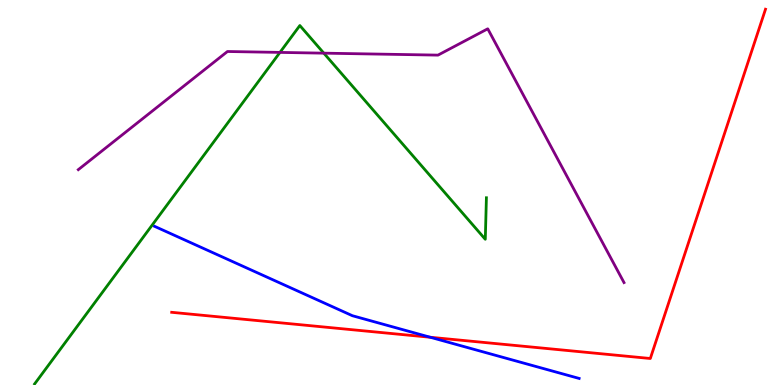[{'lines': ['blue', 'red'], 'intersections': [{'x': 5.55, 'y': 1.24}]}, {'lines': ['green', 'red'], 'intersections': []}, {'lines': ['purple', 'red'], 'intersections': []}, {'lines': ['blue', 'green'], 'intersections': []}, {'lines': ['blue', 'purple'], 'intersections': []}, {'lines': ['green', 'purple'], 'intersections': [{'x': 3.61, 'y': 8.64}, {'x': 4.18, 'y': 8.62}]}]